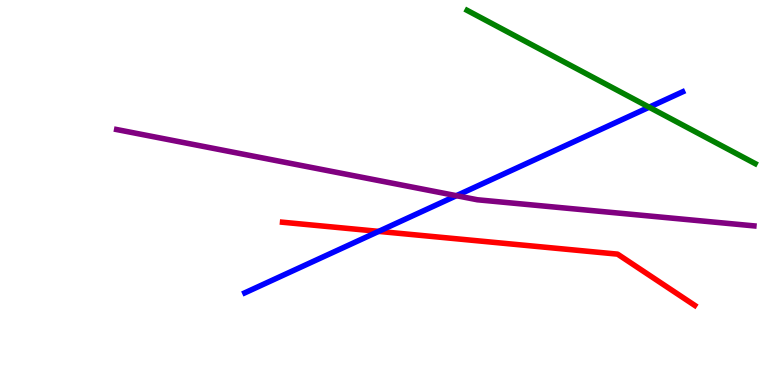[{'lines': ['blue', 'red'], 'intersections': [{'x': 4.89, 'y': 3.99}]}, {'lines': ['green', 'red'], 'intersections': []}, {'lines': ['purple', 'red'], 'intersections': []}, {'lines': ['blue', 'green'], 'intersections': [{'x': 8.38, 'y': 7.22}]}, {'lines': ['blue', 'purple'], 'intersections': [{'x': 5.89, 'y': 4.92}]}, {'lines': ['green', 'purple'], 'intersections': []}]